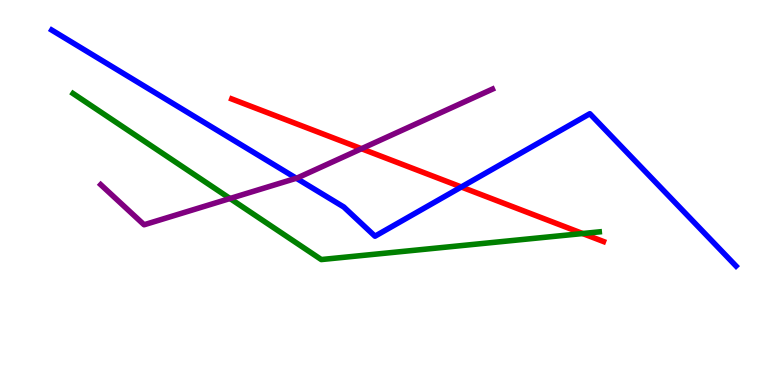[{'lines': ['blue', 'red'], 'intersections': [{'x': 5.95, 'y': 5.14}]}, {'lines': ['green', 'red'], 'intersections': [{'x': 7.52, 'y': 3.93}]}, {'lines': ['purple', 'red'], 'intersections': [{'x': 4.66, 'y': 6.14}]}, {'lines': ['blue', 'green'], 'intersections': []}, {'lines': ['blue', 'purple'], 'intersections': [{'x': 3.82, 'y': 5.37}]}, {'lines': ['green', 'purple'], 'intersections': [{'x': 2.97, 'y': 4.84}]}]